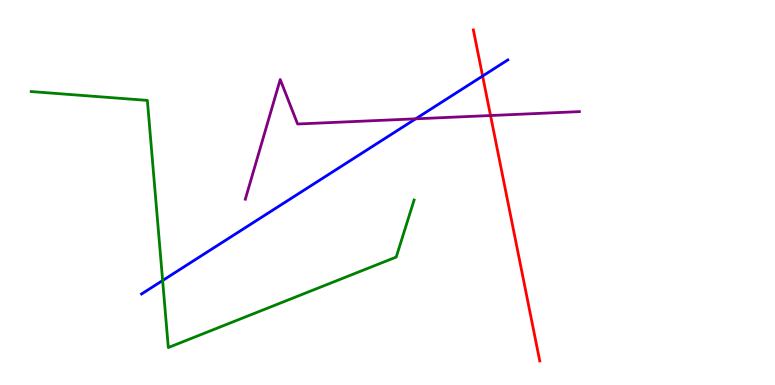[{'lines': ['blue', 'red'], 'intersections': [{'x': 6.23, 'y': 8.03}]}, {'lines': ['green', 'red'], 'intersections': []}, {'lines': ['purple', 'red'], 'intersections': [{'x': 6.33, 'y': 7.0}]}, {'lines': ['blue', 'green'], 'intersections': [{'x': 2.1, 'y': 2.71}]}, {'lines': ['blue', 'purple'], 'intersections': [{'x': 5.36, 'y': 6.91}]}, {'lines': ['green', 'purple'], 'intersections': []}]